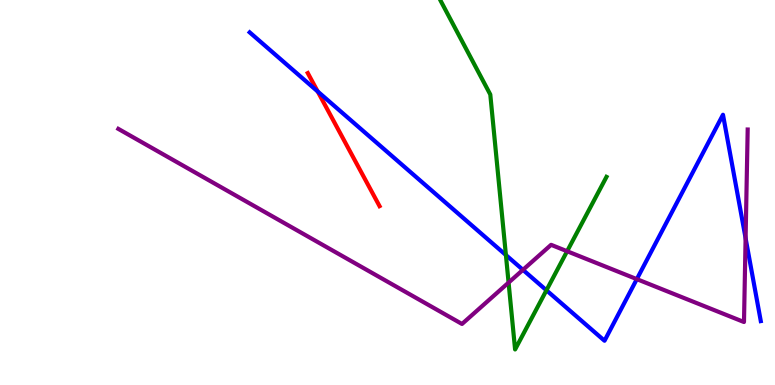[{'lines': ['blue', 'red'], 'intersections': [{'x': 4.1, 'y': 7.62}]}, {'lines': ['green', 'red'], 'intersections': []}, {'lines': ['purple', 'red'], 'intersections': []}, {'lines': ['blue', 'green'], 'intersections': [{'x': 6.53, 'y': 3.38}, {'x': 7.05, 'y': 2.46}]}, {'lines': ['blue', 'purple'], 'intersections': [{'x': 6.75, 'y': 2.99}, {'x': 8.22, 'y': 2.75}, {'x': 9.62, 'y': 3.81}]}, {'lines': ['green', 'purple'], 'intersections': [{'x': 6.56, 'y': 2.66}, {'x': 7.32, 'y': 3.47}]}]